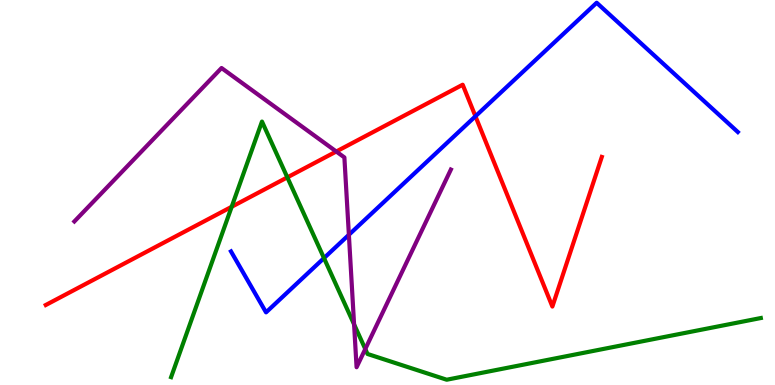[{'lines': ['blue', 'red'], 'intersections': [{'x': 6.13, 'y': 6.98}]}, {'lines': ['green', 'red'], 'intersections': [{'x': 2.99, 'y': 4.63}, {'x': 3.71, 'y': 5.39}]}, {'lines': ['purple', 'red'], 'intersections': [{'x': 4.34, 'y': 6.06}]}, {'lines': ['blue', 'green'], 'intersections': [{'x': 4.18, 'y': 3.3}]}, {'lines': ['blue', 'purple'], 'intersections': [{'x': 4.5, 'y': 3.9}]}, {'lines': ['green', 'purple'], 'intersections': [{'x': 4.57, 'y': 1.58}, {'x': 4.71, 'y': 0.935}]}]